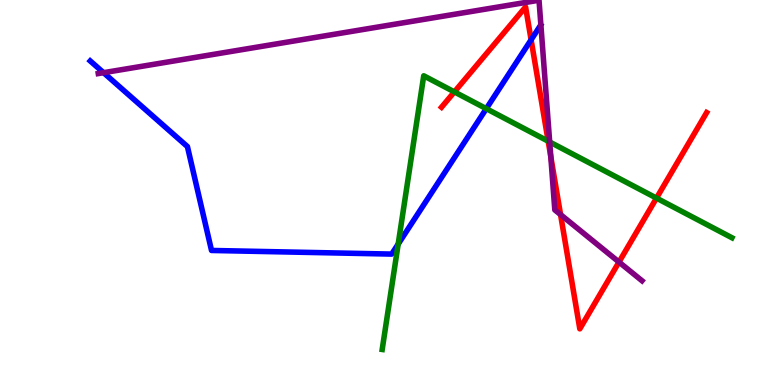[{'lines': ['blue', 'red'], 'intersections': [{'x': 6.85, 'y': 8.97}]}, {'lines': ['green', 'red'], 'intersections': [{'x': 5.86, 'y': 7.61}, {'x': 7.07, 'y': 6.33}, {'x': 8.47, 'y': 4.85}]}, {'lines': ['purple', 'red'], 'intersections': [{'x': 7.11, 'y': 5.93}, {'x': 7.23, 'y': 4.43}, {'x': 7.99, 'y': 3.19}]}, {'lines': ['blue', 'green'], 'intersections': [{'x': 5.14, 'y': 3.66}, {'x': 6.27, 'y': 7.18}]}, {'lines': ['blue', 'purple'], 'intersections': [{'x': 1.34, 'y': 8.11}]}, {'lines': ['green', 'purple'], 'intersections': [{'x': 7.09, 'y': 6.31}]}]